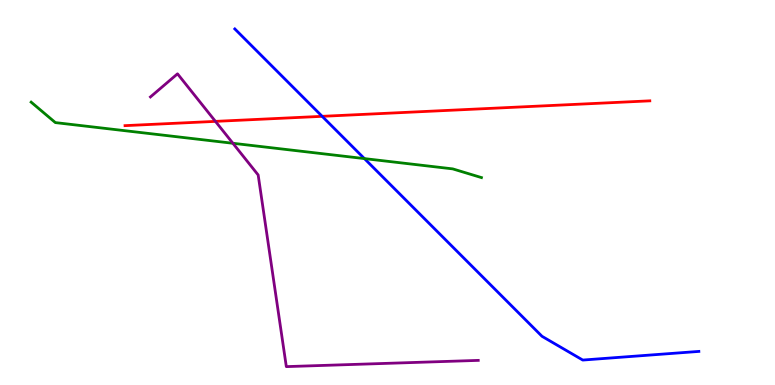[{'lines': ['blue', 'red'], 'intersections': [{'x': 4.16, 'y': 6.98}]}, {'lines': ['green', 'red'], 'intersections': []}, {'lines': ['purple', 'red'], 'intersections': [{'x': 2.78, 'y': 6.85}]}, {'lines': ['blue', 'green'], 'intersections': [{'x': 4.7, 'y': 5.88}]}, {'lines': ['blue', 'purple'], 'intersections': []}, {'lines': ['green', 'purple'], 'intersections': [{'x': 3.01, 'y': 6.28}]}]